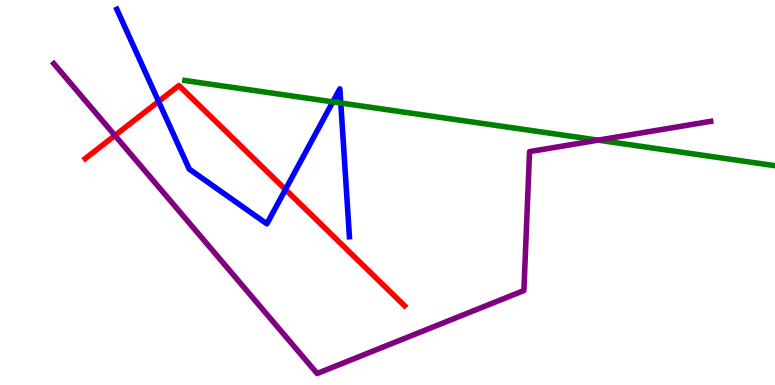[{'lines': ['blue', 'red'], 'intersections': [{'x': 2.05, 'y': 7.37}, {'x': 3.68, 'y': 5.08}]}, {'lines': ['green', 'red'], 'intersections': []}, {'lines': ['purple', 'red'], 'intersections': [{'x': 1.48, 'y': 6.48}]}, {'lines': ['blue', 'green'], 'intersections': [{'x': 4.29, 'y': 7.35}, {'x': 4.4, 'y': 7.32}]}, {'lines': ['blue', 'purple'], 'intersections': []}, {'lines': ['green', 'purple'], 'intersections': [{'x': 7.72, 'y': 6.36}]}]